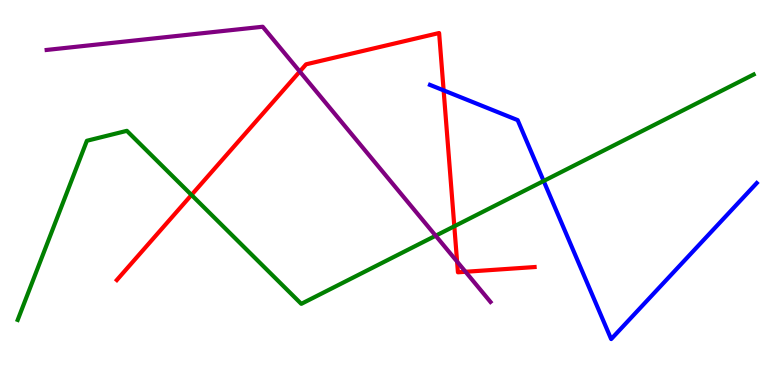[{'lines': ['blue', 'red'], 'intersections': [{'x': 5.72, 'y': 7.65}]}, {'lines': ['green', 'red'], 'intersections': [{'x': 2.47, 'y': 4.94}, {'x': 5.86, 'y': 4.12}]}, {'lines': ['purple', 'red'], 'intersections': [{'x': 3.87, 'y': 8.14}, {'x': 5.9, 'y': 3.21}, {'x': 6.01, 'y': 2.94}]}, {'lines': ['blue', 'green'], 'intersections': [{'x': 7.01, 'y': 5.3}]}, {'lines': ['blue', 'purple'], 'intersections': []}, {'lines': ['green', 'purple'], 'intersections': [{'x': 5.62, 'y': 3.88}]}]